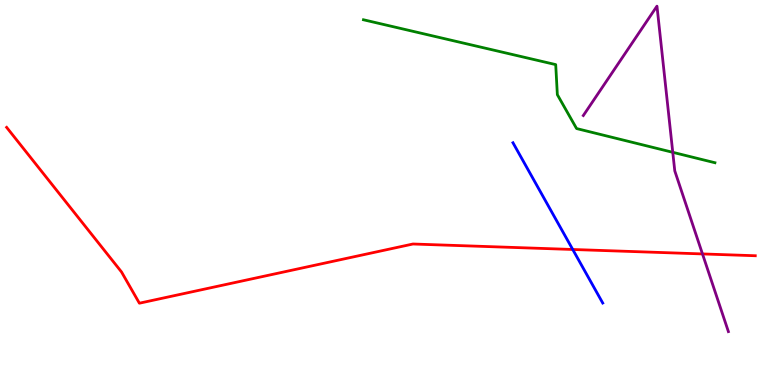[{'lines': ['blue', 'red'], 'intersections': [{'x': 7.39, 'y': 3.52}]}, {'lines': ['green', 'red'], 'intersections': []}, {'lines': ['purple', 'red'], 'intersections': [{'x': 9.06, 'y': 3.4}]}, {'lines': ['blue', 'green'], 'intersections': []}, {'lines': ['blue', 'purple'], 'intersections': []}, {'lines': ['green', 'purple'], 'intersections': [{'x': 8.68, 'y': 6.04}]}]